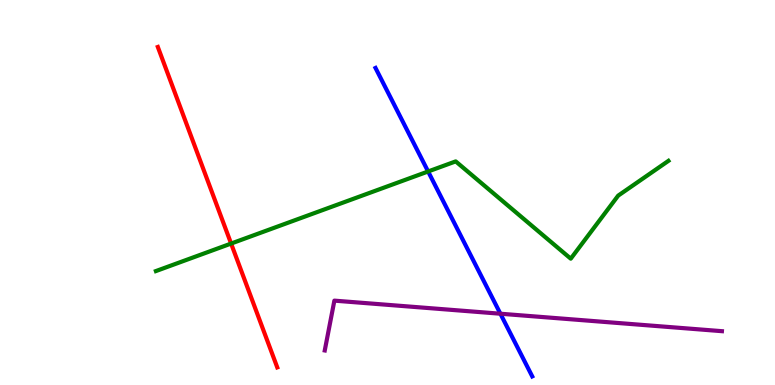[{'lines': ['blue', 'red'], 'intersections': []}, {'lines': ['green', 'red'], 'intersections': [{'x': 2.98, 'y': 3.67}]}, {'lines': ['purple', 'red'], 'intersections': []}, {'lines': ['blue', 'green'], 'intersections': [{'x': 5.52, 'y': 5.55}]}, {'lines': ['blue', 'purple'], 'intersections': [{'x': 6.46, 'y': 1.85}]}, {'lines': ['green', 'purple'], 'intersections': []}]